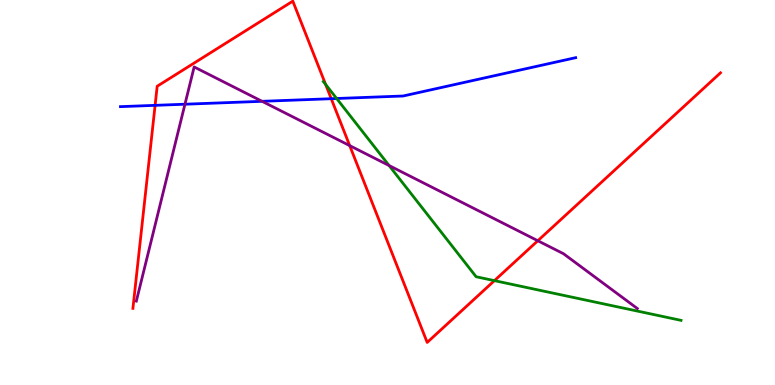[{'lines': ['blue', 'red'], 'intersections': [{'x': 2.0, 'y': 7.26}, {'x': 4.27, 'y': 7.44}]}, {'lines': ['green', 'red'], 'intersections': [{'x': 4.2, 'y': 7.81}, {'x': 6.38, 'y': 2.71}]}, {'lines': ['purple', 'red'], 'intersections': [{'x': 4.51, 'y': 6.22}, {'x': 6.94, 'y': 3.75}]}, {'lines': ['blue', 'green'], 'intersections': [{'x': 4.34, 'y': 7.44}]}, {'lines': ['blue', 'purple'], 'intersections': [{'x': 2.39, 'y': 7.29}, {'x': 3.38, 'y': 7.37}]}, {'lines': ['green', 'purple'], 'intersections': [{'x': 5.02, 'y': 5.7}]}]